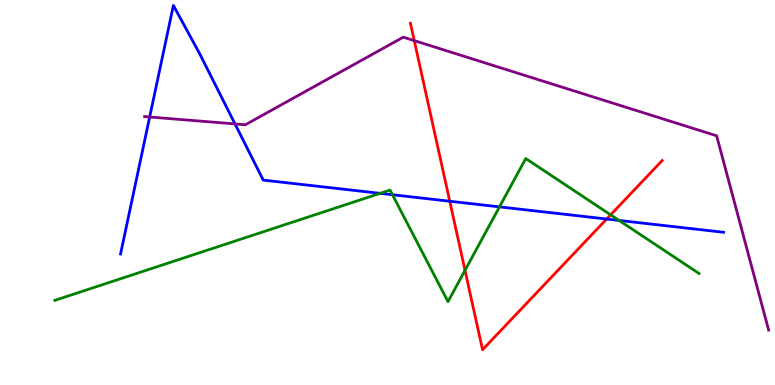[{'lines': ['blue', 'red'], 'intersections': [{'x': 5.8, 'y': 4.77}, {'x': 7.83, 'y': 4.31}]}, {'lines': ['green', 'red'], 'intersections': [{'x': 6.0, 'y': 2.98}, {'x': 7.88, 'y': 4.42}]}, {'lines': ['purple', 'red'], 'intersections': [{'x': 5.35, 'y': 8.95}]}, {'lines': ['blue', 'green'], 'intersections': [{'x': 4.91, 'y': 4.98}, {'x': 5.06, 'y': 4.94}, {'x': 6.45, 'y': 4.63}, {'x': 7.99, 'y': 4.27}]}, {'lines': ['blue', 'purple'], 'intersections': [{'x': 1.93, 'y': 6.96}, {'x': 3.03, 'y': 6.78}]}, {'lines': ['green', 'purple'], 'intersections': []}]